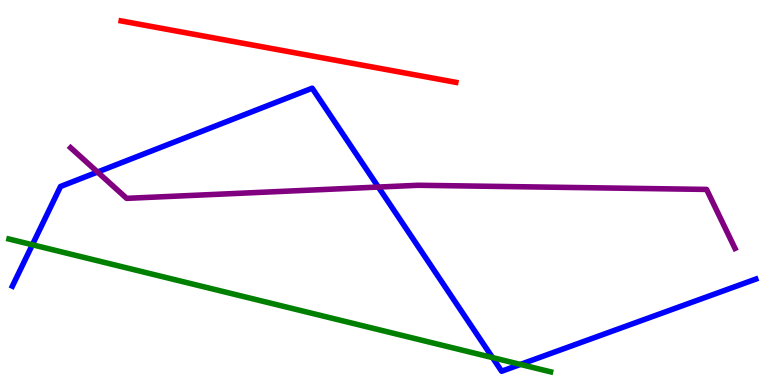[{'lines': ['blue', 'red'], 'intersections': []}, {'lines': ['green', 'red'], 'intersections': []}, {'lines': ['purple', 'red'], 'intersections': []}, {'lines': ['blue', 'green'], 'intersections': [{'x': 0.418, 'y': 3.64}, {'x': 6.35, 'y': 0.712}, {'x': 6.72, 'y': 0.534}]}, {'lines': ['blue', 'purple'], 'intersections': [{'x': 1.26, 'y': 5.53}, {'x': 4.88, 'y': 5.14}]}, {'lines': ['green', 'purple'], 'intersections': []}]